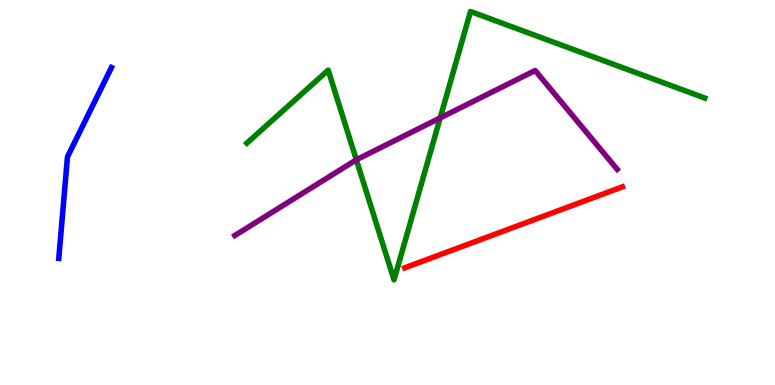[{'lines': ['blue', 'red'], 'intersections': []}, {'lines': ['green', 'red'], 'intersections': []}, {'lines': ['purple', 'red'], 'intersections': []}, {'lines': ['blue', 'green'], 'intersections': []}, {'lines': ['blue', 'purple'], 'intersections': []}, {'lines': ['green', 'purple'], 'intersections': [{'x': 4.6, 'y': 5.85}, {'x': 5.68, 'y': 6.94}]}]